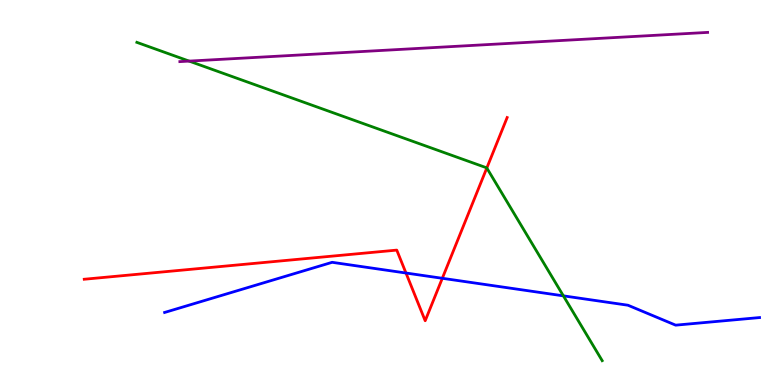[{'lines': ['blue', 'red'], 'intersections': [{'x': 5.24, 'y': 2.91}, {'x': 5.71, 'y': 2.77}]}, {'lines': ['green', 'red'], 'intersections': [{'x': 6.28, 'y': 5.64}]}, {'lines': ['purple', 'red'], 'intersections': []}, {'lines': ['blue', 'green'], 'intersections': [{'x': 7.27, 'y': 2.32}]}, {'lines': ['blue', 'purple'], 'intersections': []}, {'lines': ['green', 'purple'], 'intersections': [{'x': 2.44, 'y': 8.41}]}]